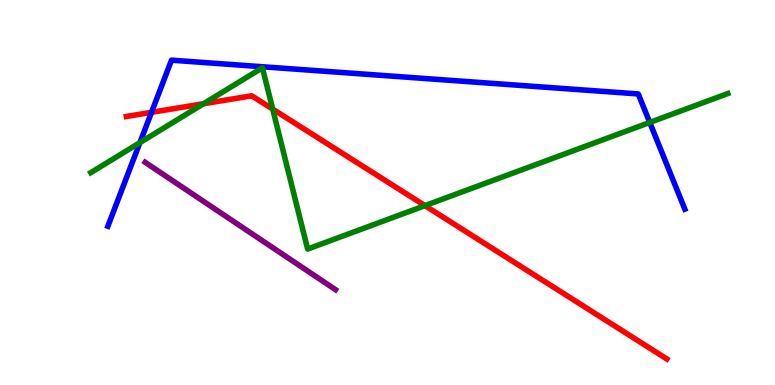[{'lines': ['blue', 'red'], 'intersections': [{'x': 1.96, 'y': 7.08}]}, {'lines': ['green', 'red'], 'intersections': [{'x': 2.63, 'y': 7.31}, {'x': 3.52, 'y': 7.17}, {'x': 5.48, 'y': 4.66}]}, {'lines': ['purple', 'red'], 'intersections': []}, {'lines': ['blue', 'green'], 'intersections': [{'x': 1.81, 'y': 6.3}, {'x': 8.38, 'y': 6.82}]}, {'lines': ['blue', 'purple'], 'intersections': []}, {'lines': ['green', 'purple'], 'intersections': []}]